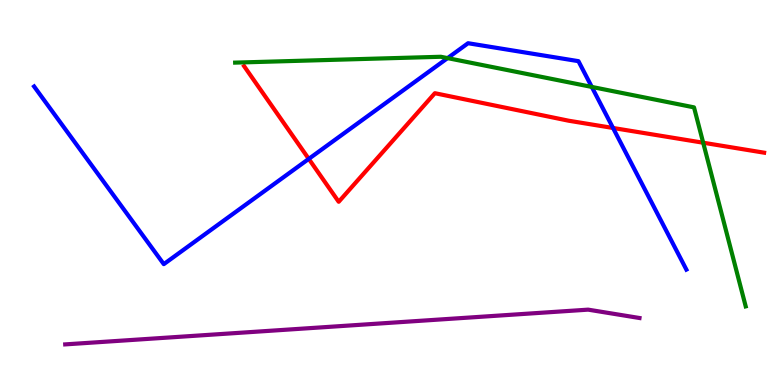[{'lines': ['blue', 'red'], 'intersections': [{'x': 3.98, 'y': 5.87}, {'x': 7.91, 'y': 6.68}]}, {'lines': ['green', 'red'], 'intersections': [{'x': 9.07, 'y': 6.29}]}, {'lines': ['purple', 'red'], 'intersections': []}, {'lines': ['blue', 'green'], 'intersections': [{'x': 5.78, 'y': 8.49}, {'x': 7.64, 'y': 7.74}]}, {'lines': ['blue', 'purple'], 'intersections': []}, {'lines': ['green', 'purple'], 'intersections': []}]